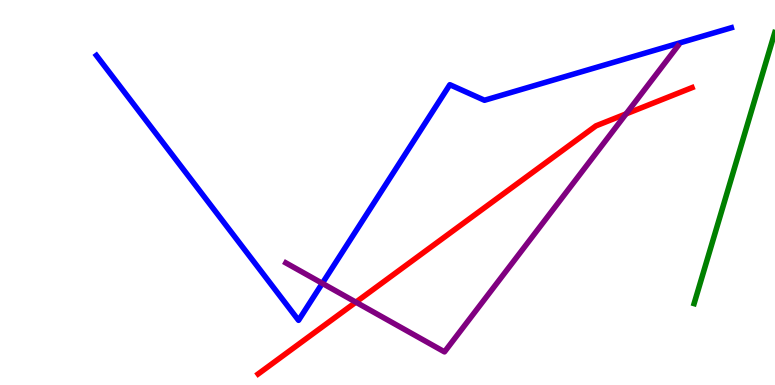[{'lines': ['blue', 'red'], 'intersections': []}, {'lines': ['green', 'red'], 'intersections': []}, {'lines': ['purple', 'red'], 'intersections': [{'x': 4.59, 'y': 2.15}, {'x': 8.08, 'y': 7.04}]}, {'lines': ['blue', 'green'], 'intersections': []}, {'lines': ['blue', 'purple'], 'intersections': [{'x': 4.16, 'y': 2.64}]}, {'lines': ['green', 'purple'], 'intersections': []}]